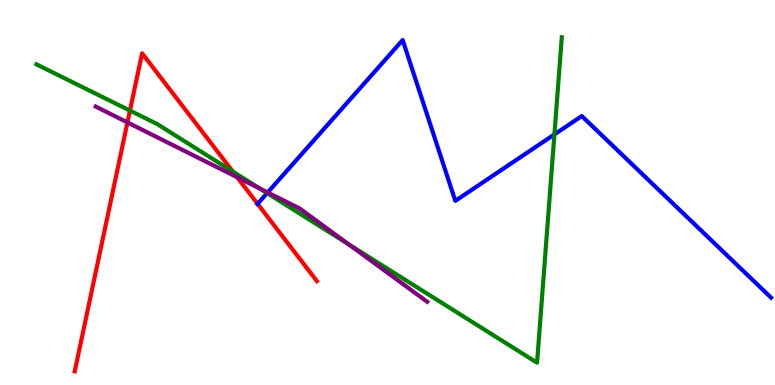[{'lines': ['blue', 'red'], 'intersections': [{'x': 3.32, 'y': 4.71}]}, {'lines': ['green', 'red'], 'intersections': [{'x': 1.68, 'y': 7.13}, {'x': 3.0, 'y': 5.54}]}, {'lines': ['purple', 'red'], 'intersections': [{'x': 1.64, 'y': 6.82}, {'x': 3.06, 'y': 5.4}]}, {'lines': ['blue', 'green'], 'intersections': [{'x': 3.45, 'y': 4.98}, {'x': 7.15, 'y': 6.51}]}, {'lines': ['blue', 'purple'], 'intersections': [{'x': 3.45, 'y': 5.0}]}, {'lines': ['green', 'purple'], 'intersections': [{'x': 3.36, 'y': 5.1}, {'x': 4.5, 'y': 3.65}]}]